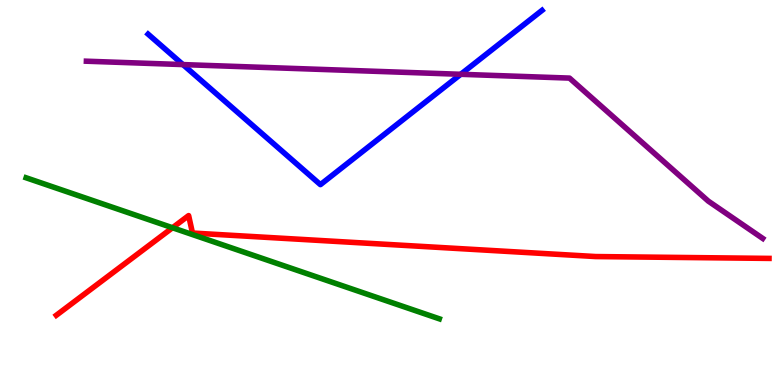[{'lines': ['blue', 'red'], 'intersections': []}, {'lines': ['green', 'red'], 'intersections': [{'x': 2.23, 'y': 4.08}]}, {'lines': ['purple', 'red'], 'intersections': []}, {'lines': ['blue', 'green'], 'intersections': []}, {'lines': ['blue', 'purple'], 'intersections': [{'x': 2.36, 'y': 8.32}, {'x': 5.95, 'y': 8.07}]}, {'lines': ['green', 'purple'], 'intersections': []}]